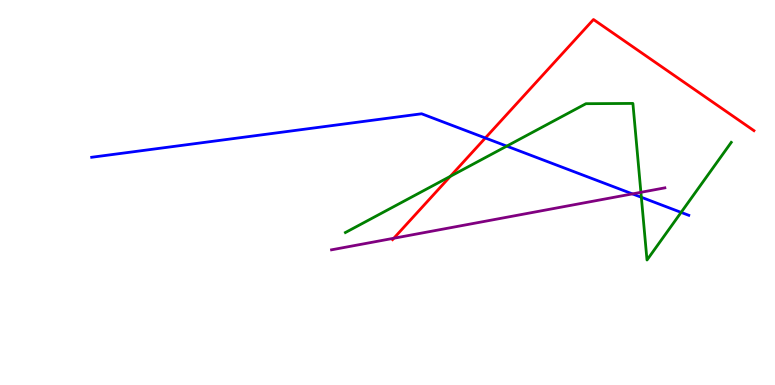[{'lines': ['blue', 'red'], 'intersections': [{'x': 6.26, 'y': 6.42}]}, {'lines': ['green', 'red'], 'intersections': [{'x': 5.81, 'y': 5.42}]}, {'lines': ['purple', 'red'], 'intersections': [{'x': 5.08, 'y': 3.81}]}, {'lines': ['blue', 'green'], 'intersections': [{'x': 6.54, 'y': 6.2}, {'x': 8.28, 'y': 4.88}, {'x': 8.79, 'y': 4.48}]}, {'lines': ['blue', 'purple'], 'intersections': [{'x': 8.16, 'y': 4.96}]}, {'lines': ['green', 'purple'], 'intersections': [{'x': 8.27, 'y': 5.0}]}]